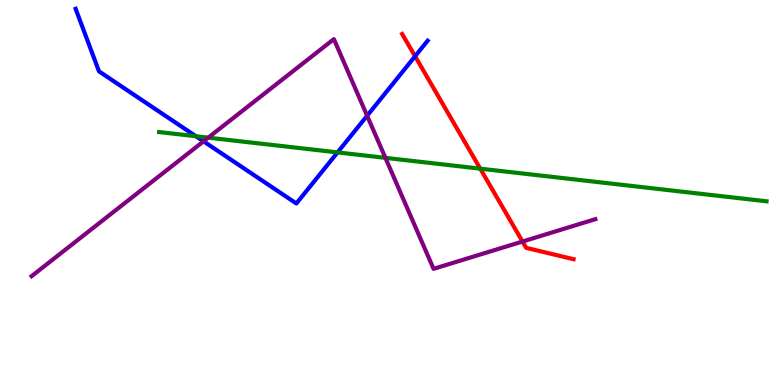[{'lines': ['blue', 'red'], 'intersections': [{'x': 5.36, 'y': 8.54}]}, {'lines': ['green', 'red'], 'intersections': [{'x': 6.2, 'y': 5.62}]}, {'lines': ['purple', 'red'], 'intersections': [{'x': 6.74, 'y': 3.73}]}, {'lines': ['blue', 'green'], 'intersections': [{'x': 2.53, 'y': 6.46}, {'x': 4.36, 'y': 6.04}]}, {'lines': ['blue', 'purple'], 'intersections': [{'x': 2.63, 'y': 6.33}, {'x': 4.74, 'y': 6.99}]}, {'lines': ['green', 'purple'], 'intersections': [{'x': 2.69, 'y': 6.42}, {'x': 4.97, 'y': 5.9}]}]